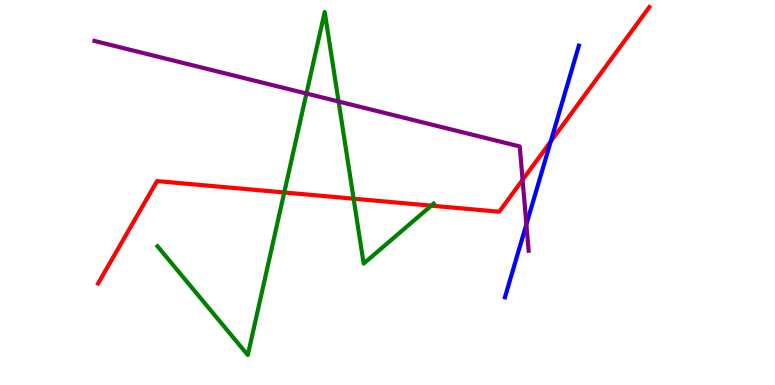[{'lines': ['blue', 'red'], 'intersections': [{'x': 7.11, 'y': 6.32}]}, {'lines': ['green', 'red'], 'intersections': [{'x': 3.67, 'y': 5.0}, {'x': 4.56, 'y': 4.84}, {'x': 5.56, 'y': 4.66}]}, {'lines': ['purple', 'red'], 'intersections': [{'x': 6.74, 'y': 5.33}]}, {'lines': ['blue', 'green'], 'intersections': []}, {'lines': ['blue', 'purple'], 'intersections': [{'x': 6.79, 'y': 4.17}]}, {'lines': ['green', 'purple'], 'intersections': [{'x': 3.95, 'y': 7.57}, {'x': 4.37, 'y': 7.36}]}]